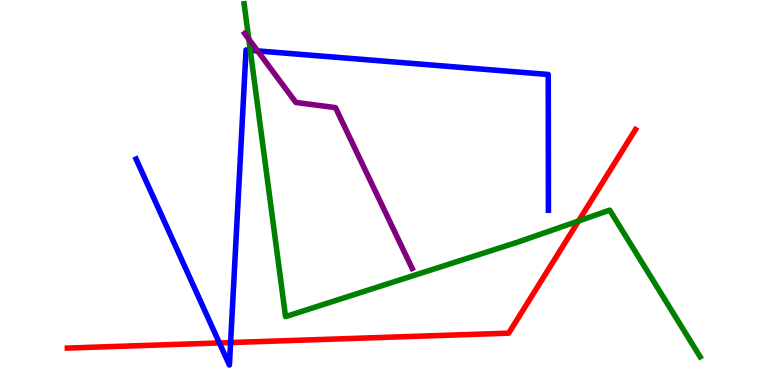[{'lines': ['blue', 'red'], 'intersections': [{'x': 2.83, 'y': 1.09}, {'x': 2.98, 'y': 1.1}]}, {'lines': ['green', 'red'], 'intersections': [{'x': 7.47, 'y': 4.26}]}, {'lines': ['purple', 'red'], 'intersections': []}, {'lines': ['blue', 'green'], 'intersections': [{'x': 3.23, 'y': 8.69}]}, {'lines': ['blue', 'purple'], 'intersections': [{'x': 3.32, 'y': 8.68}]}, {'lines': ['green', 'purple'], 'intersections': [{'x': 3.21, 'y': 8.99}]}]